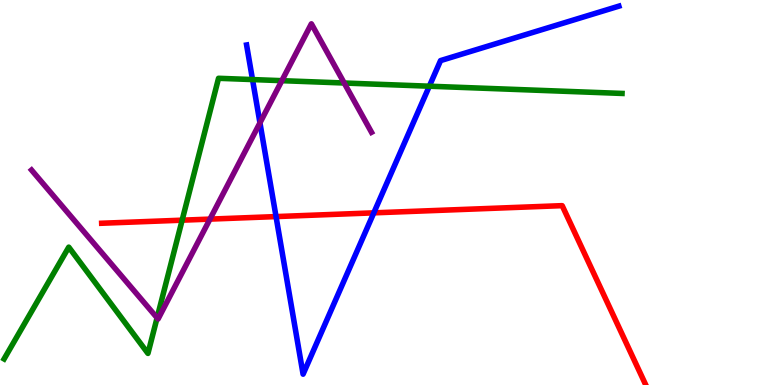[{'lines': ['blue', 'red'], 'intersections': [{'x': 3.56, 'y': 4.37}, {'x': 4.82, 'y': 4.47}]}, {'lines': ['green', 'red'], 'intersections': [{'x': 2.35, 'y': 4.28}]}, {'lines': ['purple', 'red'], 'intersections': [{'x': 2.71, 'y': 4.31}]}, {'lines': ['blue', 'green'], 'intersections': [{'x': 3.26, 'y': 7.93}, {'x': 5.54, 'y': 7.76}]}, {'lines': ['blue', 'purple'], 'intersections': [{'x': 3.35, 'y': 6.81}]}, {'lines': ['green', 'purple'], 'intersections': [{'x': 2.03, 'y': 1.74}, {'x': 3.64, 'y': 7.9}, {'x': 4.44, 'y': 7.84}]}]